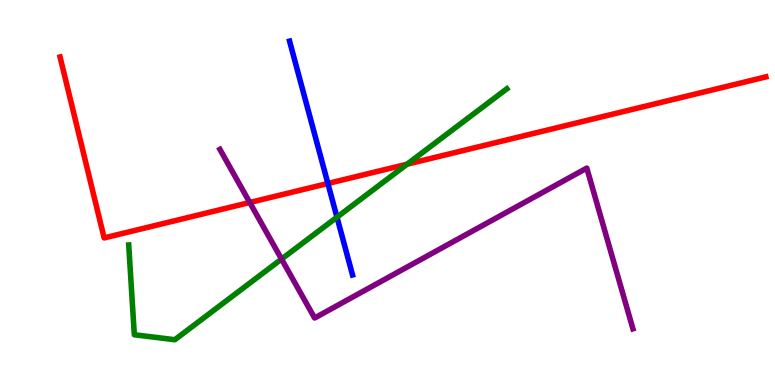[{'lines': ['blue', 'red'], 'intersections': [{'x': 4.23, 'y': 5.23}]}, {'lines': ['green', 'red'], 'intersections': [{'x': 5.25, 'y': 5.73}]}, {'lines': ['purple', 'red'], 'intersections': [{'x': 3.22, 'y': 4.74}]}, {'lines': ['blue', 'green'], 'intersections': [{'x': 4.35, 'y': 4.36}]}, {'lines': ['blue', 'purple'], 'intersections': []}, {'lines': ['green', 'purple'], 'intersections': [{'x': 3.63, 'y': 3.27}]}]